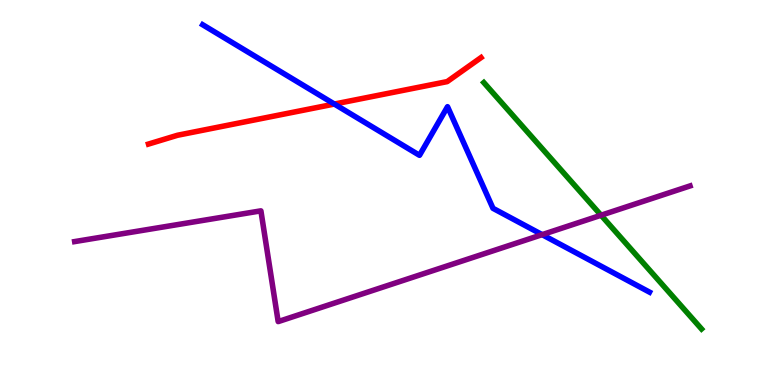[{'lines': ['blue', 'red'], 'intersections': [{'x': 4.31, 'y': 7.3}]}, {'lines': ['green', 'red'], 'intersections': []}, {'lines': ['purple', 'red'], 'intersections': []}, {'lines': ['blue', 'green'], 'intersections': []}, {'lines': ['blue', 'purple'], 'intersections': [{'x': 7.0, 'y': 3.91}]}, {'lines': ['green', 'purple'], 'intersections': [{'x': 7.76, 'y': 4.41}]}]